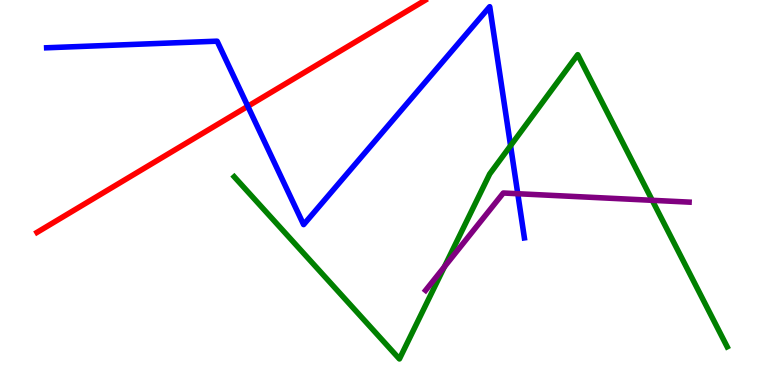[{'lines': ['blue', 'red'], 'intersections': [{'x': 3.2, 'y': 7.24}]}, {'lines': ['green', 'red'], 'intersections': []}, {'lines': ['purple', 'red'], 'intersections': []}, {'lines': ['blue', 'green'], 'intersections': [{'x': 6.59, 'y': 6.22}]}, {'lines': ['blue', 'purple'], 'intersections': [{'x': 6.68, 'y': 4.97}]}, {'lines': ['green', 'purple'], 'intersections': [{'x': 5.73, 'y': 3.07}, {'x': 8.42, 'y': 4.8}]}]